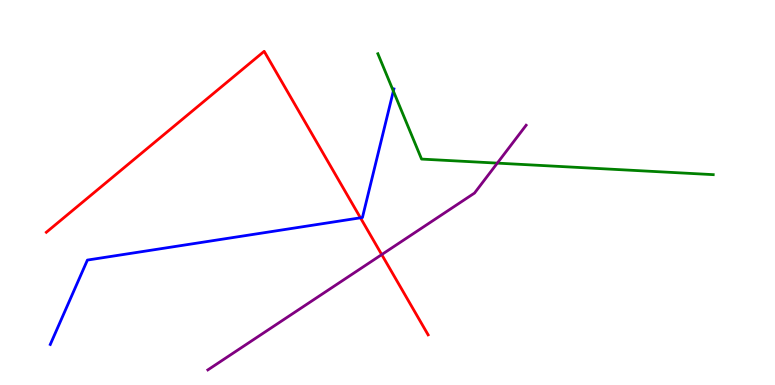[{'lines': ['blue', 'red'], 'intersections': [{'x': 4.65, 'y': 4.34}]}, {'lines': ['green', 'red'], 'intersections': []}, {'lines': ['purple', 'red'], 'intersections': [{'x': 4.93, 'y': 3.39}]}, {'lines': ['blue', 'green'], 'intersections': [{'x': 5.08, 'y': 7.63}]}, {'lines': ['blue', 'purple'], 'intersections': []}, {'lines': ['green', 'purple'], 'intersections': [{'x': 6.42, 'y': 5.76}]}]